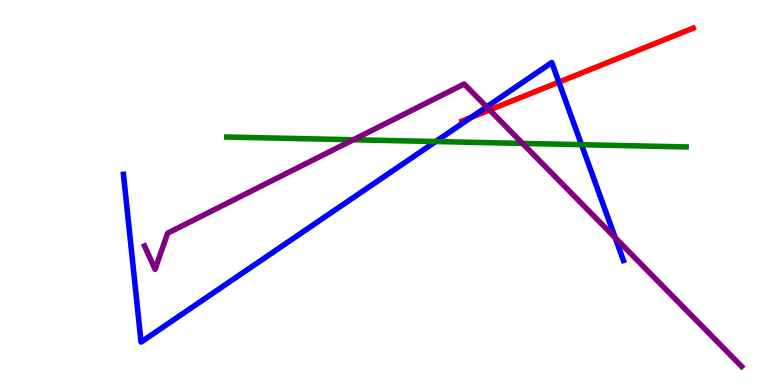[{'lines': ['blue', 'red'], 'intersections': [{'x': 6.08, 'y': 6.95}, {'x': 7.21, 'y': 7.87}]}, {'lines': ['green', 'red'], 'intersections': []}, {'lines': ['purple', 'red'], 'intersections': [{'x': 6.32, 'y': 7.14}]}, {'lines': ['blue', 'green'], 'intersections': [{'x': 5.62, 'y': 6.32}, {'x': 7.5, 'y': 6.24}]}, {'lines': ['blue', 'purple'], 'intersections': [{'x': 6.28, 'y': 7.22}, {'x': 7.94, 'y': 3.82}]}, {'lines': ['green', 'purple'], 'intersections': [{'x': 4.56, 'y': 6.37}, {'x': 6.74, 'y': 6.27}]}]